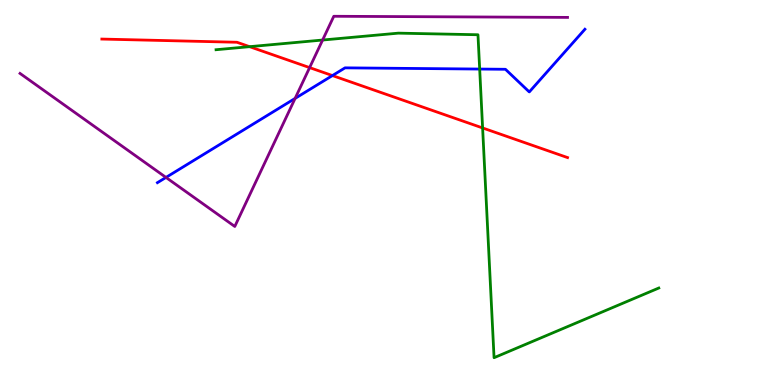[{'lines': ['blue', 'red'], 'intersections': [{'x': 4.29, 'y': 8.04}]}, {'lines': ['green', 'red'], 'intersections': [{'x': 3.22, 'y': 8.79}, {'x': 6.23, 'y': 6.68}]}, {'lines': ['purple', 'red'], 'intersections': [{'x': 4.0, 'y': 8.24}]}, {'lines': ['blue', 'green'], 'intersections': [{'x': 6.19, 'y': 8.21}]}, {'lines': ['blue', 'purple'], 'intersections': [{'x': 2.14, 'y': 5.39}, {'x': 3.81, 'y': 7.44}]}, {'lines': ['green', 'purple'], 'intersections': [{'x': 4.16, 'y': 8.96}]}]